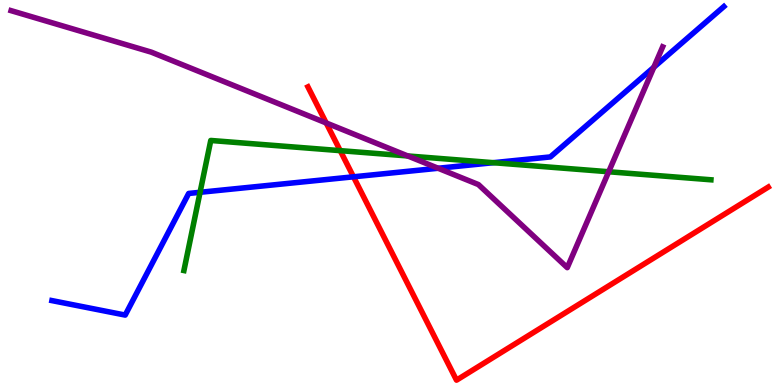[{'lines': ['blue', 'red'], 'intersections': [{'x': 4.56, 'y': 5.41}]}, {'lines': ['green', 'red'], 'intersections': [{'x': 4.39, 'y': 6.09}]}, {'lines': ['purple', 'red'], 'intersections': [{'x': 4.21, 'y': 6.81}]}, {'lines': ['blue', 'green'], 'intersections': [{'x': 2.58, 'y': 5.01}, {'x': 6.37, 'y': 5.77}]}, {'lines': ['blue', 'purple'], 'intersections': [{'x': 5.65, 'y': 5.63}, {'x': 8.44, 'y': 8.25}]}, {'lines': ['green', 'purple'], 'intersections': [{'x': 5.26, 'y': 5.95}, {'x': 7.85, 'y': 5.54}]}]